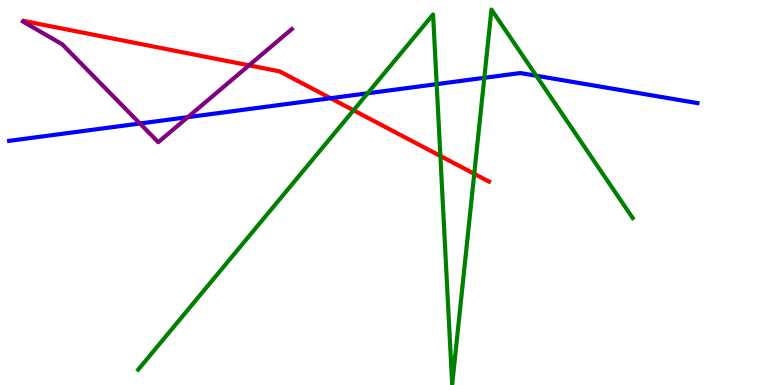[{'lines': ['blue', 'red'], 'intersections': [{'x': 4.27, 'y': 7.45}]}, {'lines': ['green', 'red'], 'intersections': [{'x': 4.56, 'y': 7.14}, {'x': 5.68, 'y': 5.95}, {'x': 6.12, 'y': 5.49}]}, {'lines': ['purple', 'red'], 'intersections': [{'x': 3.21, 'y': 8.3}]}, {'lines': ['blue', 'green'], 'intersections': [{'x': 4.74, 'y': 7.58}, {'x': 5.63, 'y': 7.81}, {'x': 6.25, 'y': 7.98}, {'x': 6.92, 'y': 8.03}]}, {'lines': ['blue', 'purple'], 'intersections': [{'x': 1.81, 'y': 6.79}, {'x': 2.42, 'y': 6.96}]}, {'lines': ['green', 'purple'], 'intersections': []}]